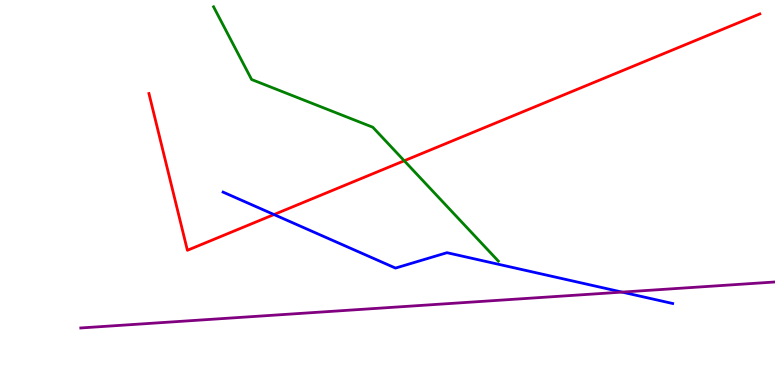[{'lines': ['blue', 'red'], 'intersections': [{'x': 3.54, 'y': 4.43}]}, {'lines': ['green', 'red'], 'intersections': [{'x': 5.22, 'y': 5.82}]}, {'lines': ['purple', 'red'], 'intersections': []}, {'lines': ['blue', 'green'], 'intersections': []}, {'lines': ['blue', 'purple'], 'intersections': [{'x': 8.03, 'y': 2.41}]}, {'lines': ['green', 'purple'], 'intersections': []}]